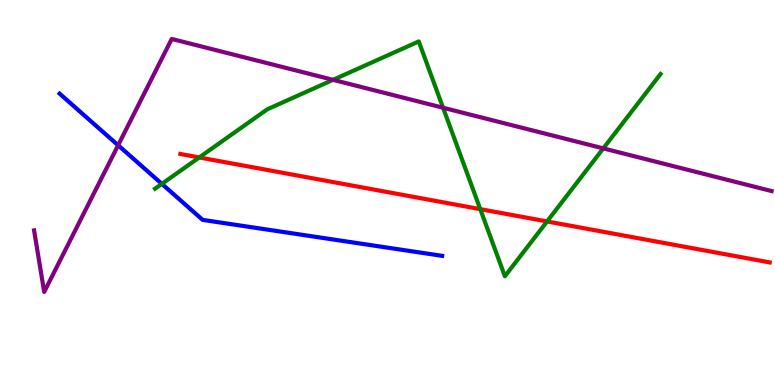[{'lines': ['blue', 'red'], 'intersections': []}, {'lines': ['green', 'red'], 'intersections': [{'x': 2.57, 'y': 5.91}, {'x': 6.2, 'y': 4.57}, {'x': 7.06, 'y': 4.25}]}, {'lines': ['purple', 'red'], 'intersections': []}, {'lines': ['blue', 'green'], 'intersections': [{'x': 2.09, 'y': 5.22}]}, {'lines': ['blue', 'purple'], 'intersections': [{'x': 1.52, 'y': 6.23}]}, {'lines': ['green', 'purple'], 'intersections': [{'x': 4.3, 'y': 7.93}, {'x': 5.72, 'y': 7.2}, {'x': 7.78, 'y': 6.15}]}]